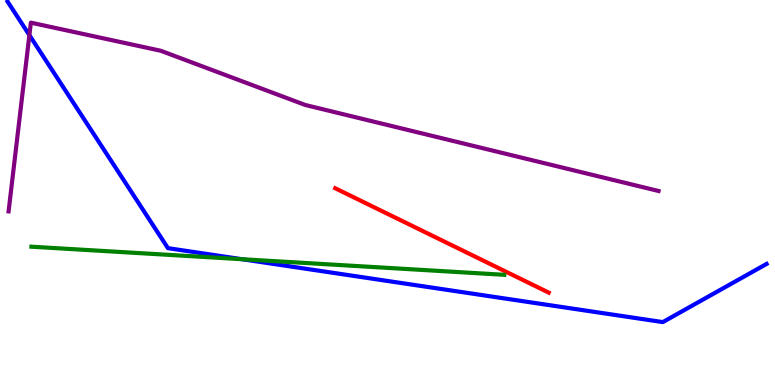[{'lines': ['blue', 'red'], 'intersections': []}, {'lines': ['green', 'red'], 'intersections': []}, {'lines': ['purple', 'red'], 'intersections': []}, {'lines': ['blue', 'green'], 'intersections': [{'x': 3.12, 'y': 3.27}]}, {'lines': ['blue', 'purple'], 'intersections': [{'x': 0.379, 'y': 9.09}]}, {'lines': ['green', 'purple'], 'intersections': []}]